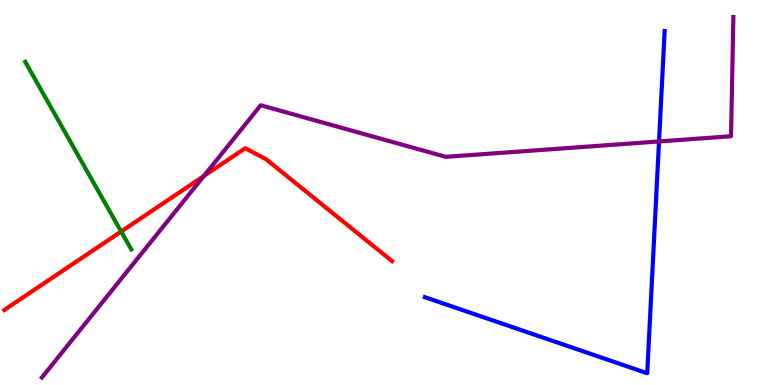[{'lines': ['blue', 'red'], 'intersections': []}, {'lines': ['green', 'red'], 'intersections': [{'x': 1.56, 'y': 3.99}]}, {'lines': ['purple', 'red'], 'intersections': [{'x': 2.63, 'y': 5.43}]}, {'lines': ['blue', 'green'], 'intersections': []}, {'lines': ['blue', 'purple'], 'intersections': [{'x': 8.5, 'y': 6.33}]}, {'lines': ['green', 'purple'], 'intersections': []}]